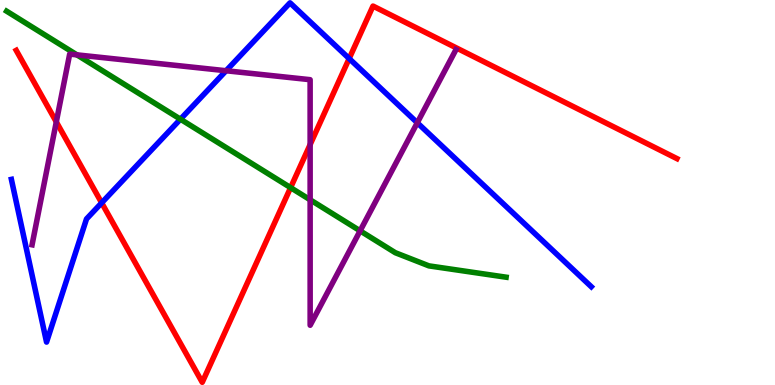[{'lines': ['blue', 'red'], 'intersections': [{'x': 1.31, 'y': 4.73}, {'x': 4.51, 'y': 8.48}]}, {'lines': ['green', 'red'], 'intersections': [{'x': 3.75, 'y': 5.13}]}, {'lines': ['purple', 'red'], 'intersections': [{'x': 0.727, 'y': 6.83}, {'x': 4.0, 'y': 6.24}]}, {'lines': ['blue', 'green'], 'intersections': [{'x': 2.33, 'y': 6.9}]}, {'lines': ['blue', 'purple'], 'intersections': [{'x': 2.92, 'y': 8.16}, {'x': 5.38, 'y': 6.81}]}, {'lines': ['green', 'purple'], 'intersections': [{'x': 0.993, 'y': 8.58}, {'x': 4.0, 'y': 4.81}, {'x': 4.65, 'y': 4.0}]}]